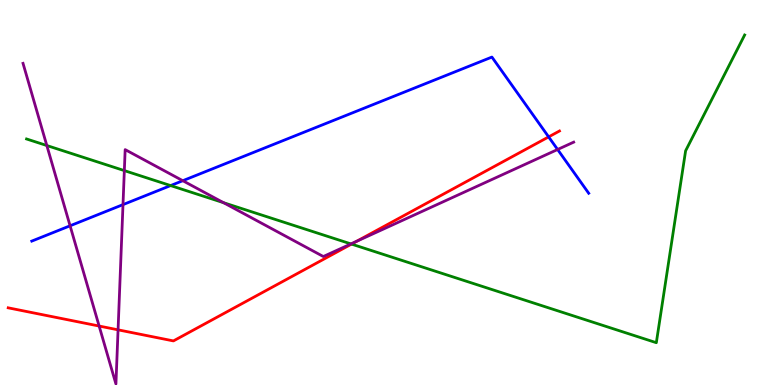[{'lines': ['blue', 'red'], 'intersections': [{'x': 7.08, 'y': 6.44}]}, {'lines': ['green', 'red'], 'intersections': [{'x': 4.54, 'y': 3.66}]}, {'lines': ['purple', 'red'], 'intersections': [{'x': 1.28, 'y': 1.53}, {'x': 1.52, 'y': 1.43}, {'x': 4.6, 'y': 3.73}]}, {'lines': ['blue', 'green'], 'intersections': [{'x': 2.2, 'y': 5.18}]}, {'lines': ['blue', 'purple'], 'intersections': [{'x': 0.904, 'y': 4.14}, {'x': 1.59, 'y': 4.69}, {'x': 2.36, 'y': 5.31}, {'x': 7.19, 'y': 6.12}]}, {'lines': ['green', 'purple'], 'intersections': [{'x': 0.604, 'y': 6.22}, {'x': 1.6, 'y': 5.57}, {'x': 2.88, 'y': 4.74}, {'x': 4.53, 'y': 3.66}]}]